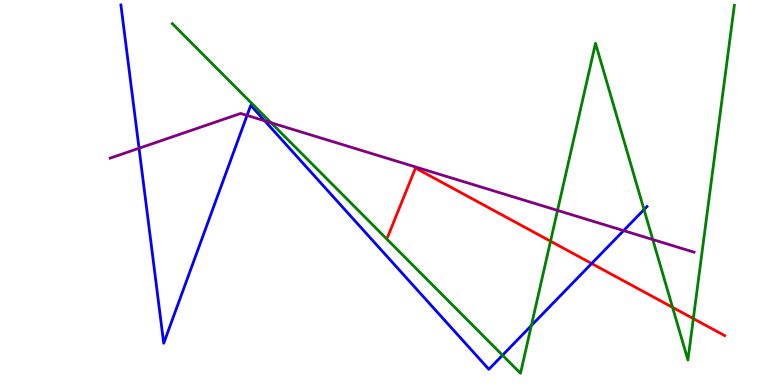[{'lines': ['blue', 'red'], 'intersections': [{'x': 7.63, 'y': 3.16}]}, {'lines': ['green', 'red'], 'intersections': [{'x': 7.1, 'y': 3.73}, {'x': 8.68, 'y': 2.02}, {'x': 8.95, 'y': 1.72}]}, {'lines': ['purple', 'red'], 'intersections': []}, {'lines': ['blue', 'green'], 'intersections': [{'x': 6.48, 'y': 0.773}, {'x': 6.86, 'y': 1.54}, {'x': 8.31, 'y': 4.56}]}, {'lines': ['blue', 'purple'], 'intersections': [{'x': 1.79, 'y': 6.15}, {'x': 3.19, 'y': 7.0}, {'x': 3.42, 'y': 6.86}, {'x': 8.05, 'y': 4.01}]}, {'lines': ['green', 'purple'], 'intersections': [{'x': 3.5, 'y': 6.81}, {'x': 7.19, 'y': 4.54}, {'x': 8.42, 'y': 3.78}]}]